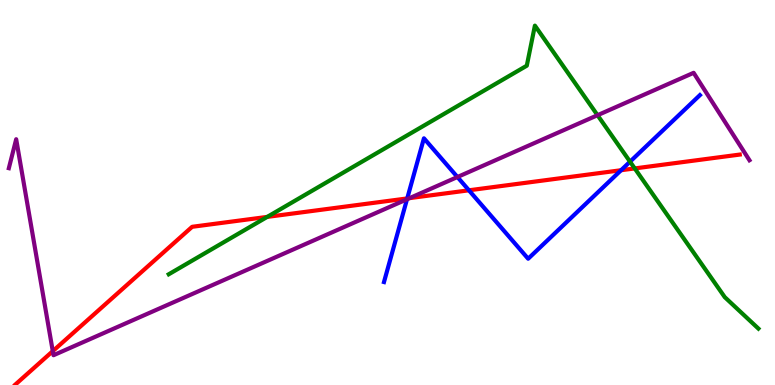[{'lines': ['blue', 'red'], 'intersections': [{'x': 5.25, 'y': 4.85}, {'x': 6.05, 'y': 5.06}, {'x': 8.01, 'y': 5.58}]}, {'lines': ['green', 'red'], 'intersections': [{'x': 3.45, 'y': 4.37}, {'x': 8.19, 'y': 5.63}]}, {'lines': ['purple', 'red'], 'intersections': [{'x': 0.681, 'y': 0.879}, {'x': 5.29, 'y': 4.85}]}, {'lines': ['blue', 'green'], 'intersections': [{'x': 8.13, 'y': 5.8}]}, {'lines': ['blue', 'purple'], 'intersections': [{'x': 5.25, 'y': 4.82}, {'x': 5.9, 'y': 5.4}]}, {'lines': ['green', 'purple'], 'intersections': [{'x': 7.71, 'y': 7.01}]}]